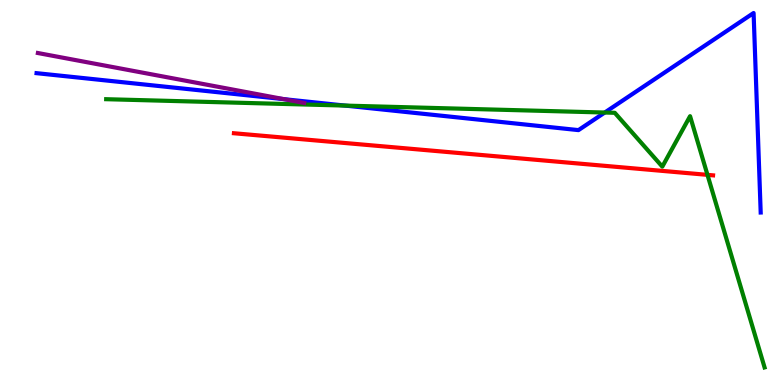[{'lines': ['blue', 'red'], 'intersections': []}, {'lines': ['green', 'red'], 'intersections': [{'x': 9.13, 'y': 5.46}]}, {'lines': ['purple', 'red'], 'intersections': []}, {'lines': ['blue', 'green'], 'intersections': [{'x': 4.45, 'y': 7.26}, {'x': 7.8, 'y': 7.08}]}, {'lines': ['blue', 'purple'], 'intersections': [{'x': 3.67, 'y': 7.42}]}, {'lines': ['green', 'purple'], 'intersections': []}]